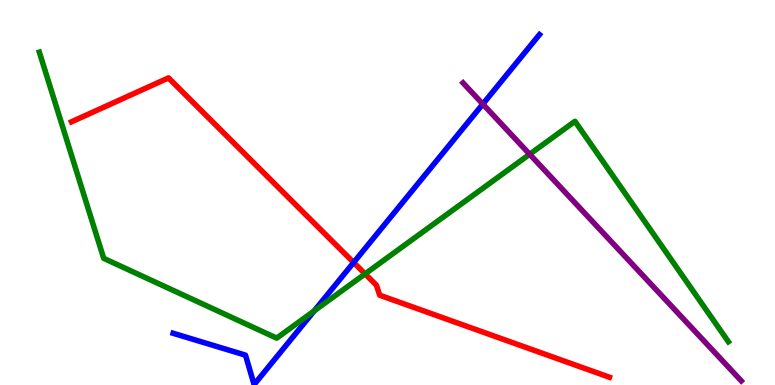[{'lines': ['blue', 'red'], 'intersections': [{'x': 4.56, 'y': 3.18}]}, {'lines': ['green', 'red'], 'intersections': [{'x': 4.71, 'y': 2.89}]}, {'lines': ['purple', 'red'], 'intersections': []}, {'lines': ['blue', 'green'], 'intersections': [{'x': 4.05, 'y': 1.93}]}, {'lines': ['blue', 'purple'], 'intersections': [{'x': 6.23, 'y': 7.3}]}, {'lines': ['green', 'purple'], 'intersections': [{'x': 6.83, 'y': 5.99}]}]